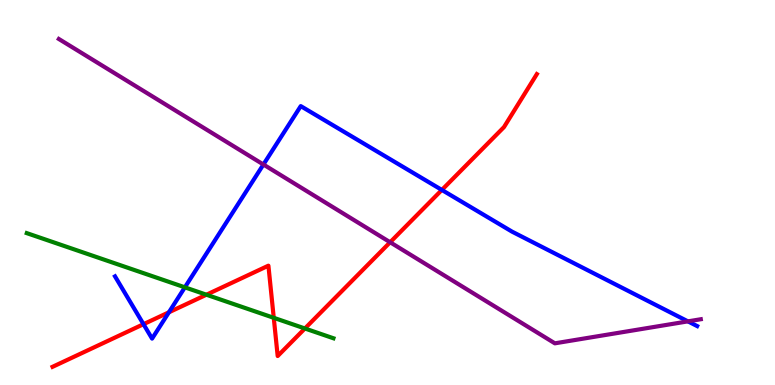[{'lines': ['blue', 'red'], 'intersections': [{'x': 1.85, 'y': 1.58}, {'x': 2.18, 'y': 1.89}, {'x': 5.7, 'y': 5.07}]}, {'lines': ['green', 'red'], 'intersections': [{'x': 2.66, 'y': 2.34}, {'x': 3.53, 'y': 1.75}, {'x': 3.93, 'y': 1.47}]}, {'lines': ['purple', 'red'], 'intersections': [{'x': 5.03, 'y': 3.71}]}, {'lines': ['blue', 'green'], 'intersections': [{'x': 2.39, 'y': 2.54}]}, {'lines': ['blue', 'purple'], 'intersections': [{'x': 3.4, 'y': 5.73}, {'x': 8.88, 'y': 1.65}]}, {'lines': ['green', 'purple'], 'intersections': []}]